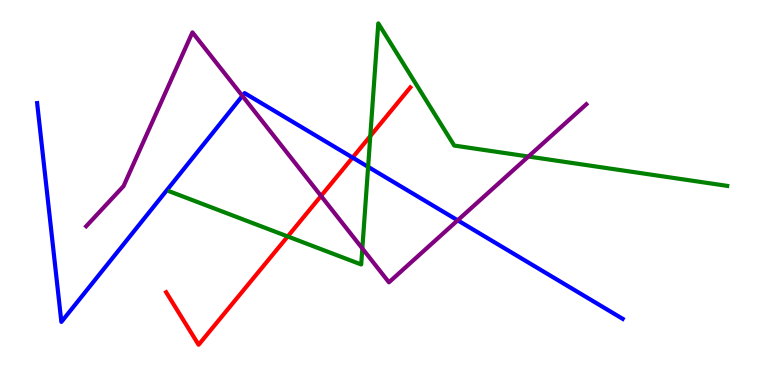[{'lines': ['blue', 'red'], 'intersections': [{'x': 4.55, 'y': 5.91}]}, {'lines': ['green', 'red'], 'intersections': [{'x': 3.71, 'y': 3.86}, {'x': 4.78, 'y': 6.47}]}, {'lines': ['purple', 'red'], 'intersections': [{'x': 4.14, 'y': 4.91}]}, {'lines': ['blue', 'green'], 'intersections': [{'x': 4.75, 'y': 5.67}]}, {'lines': ['blue', 'purple'], 'intersections': [{'x': 3.13, 'y': 7.51}, {'x': 5.91, 'y': 4.28}]}, {'lines': ['green', 'purple'], 'intersections': [{'x': 4.68, 'y': 3.55}, {'x': 6.82, 'y': 5.93}]}]